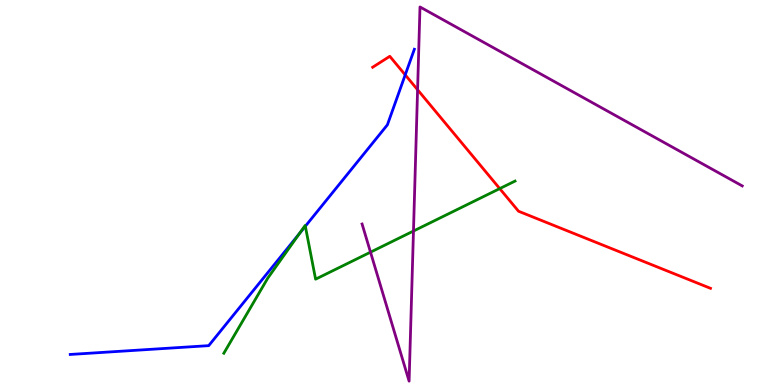[{'lines': ['blue', 'red'], 'intersections': [{'x': 5.23, 'y': 8.06}]}, {'lines': ['green', 'red'], 'intersections': [{'x': 6.45, 'y': 5.1}]}, {'lines': ['purple', 'red'], 'intersections': [{'x': 5.39, 'y': 7.67}]}, {'lines': ['blue', 'green'], 'intersections': [{'x': 3.86, 'y': 3.93}, {'x': 3.94, 'y': 4.12}]}, {'lines': ['blue', 'purple'], 'intersections': []}, {'lines': ['green', 'purple'], 'intersections': [{'x': 4.78, 'y': 3.45}, {'x': 5.34, 'y': 4.0}]}]